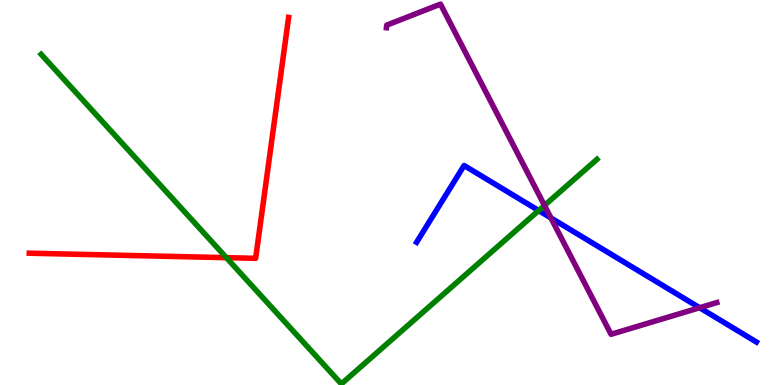[{'lines': ['blue', 'red'], 'intersections': []}, {'lines': ['green', 'red'], 'intersections': [{'x': 2.92, 'y': 3.31}]}, {'lines': ['purple', 'red'], 'intersections': []}, {'lines': ['blue', 'green'], 'intersections': [{'x': 6.95, 'y': 4.53}]}, {'lines': ['blue', 'purple'], 'intersections': [{'x': 7.11, 'y': 4.34}, {'x': 9.03, 'y': 2.01}]}, {'lines': ['green', 'purple'], 'intersections': [{'x': 7.03, 'y': 4.66}]}]